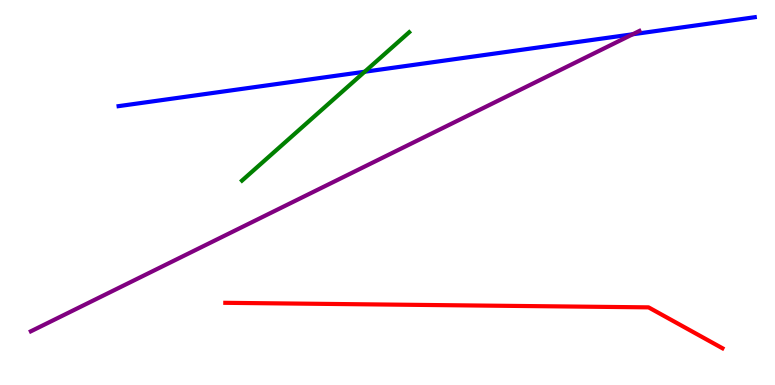[{'lines': ['blue', 'red'], 'intersections': []}, {'lines': ['green', 'red'], 'intersections': []}, {'lines': ['purple', 'red'], 'intersections': []}, {'lines': ['blue', 'green'], 'intersections': [{'x': 4.71, 'y': 8.14}]}, {'lines': ['blue', 'purple'], 'intersections': [{'x': 8.16, 'y': 9.11}]}, {'lines': ['green', 'purple'], 'intersections': []}]